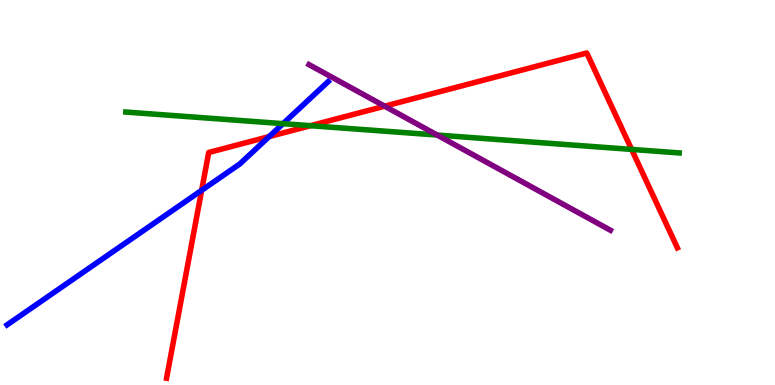[{'lines': ['blue', 'red'], 'intersections': [{'x': 2.6, 'y': 5.06}, {'x': 3.47, 'y': 6.45}]}, {'lines': ['green', 'red'], 'intersections': [{'x': 4.01, 'y': 6.74}, {'x': 8.15, 'y': 6.12}]}, {'lines': ['purple', 'red'], 'intersections': [{'x': 4.96, 'y': 7.24}]}, {'lines': ['blue', 'green'], 'intersections': [{'x': 3.65, 'y': 6.79}]}, {'lines': ['blue', 'purple'], 'intersections': []}, {'lines': ['green', 'purple'], 'intersections': [{'x': 5.64, 'y': 6.49}]}]